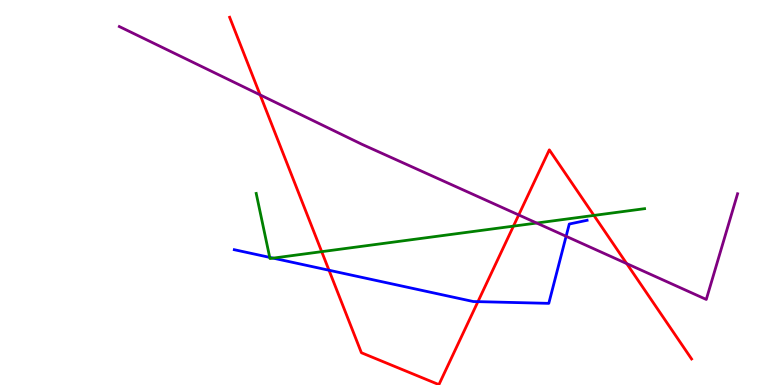[{'lines': ['blue', 'red'], 'intersections': [{'x': 4.25, 'y': 2.98}, {'x': 6.17, 'y': 2.17}]}, {'lines': ['green', 'red'], 'intersections': [{'x': 4.15, 'y': 3.46}, {'x': 6.63, 'y': 4.13}, {'x': 7.66, 'y': 4.4}]}, {'lines': ['purple', 'red'], 'intersections': [{'x': 3.36, 'y': 7.54}, {'x': 6.69, 'y': 4.42}, {'x': 8.09, 'y': 3.15}]}, {'lines': ['blue', 'green'], 'intersections': [{'x': 3.48, 'y': 3.31}, {'x': 3.52, 'y': 3.3}]}, {'lines': ['blue', 'purple'], 'intersections': [{'x': 7.3, 'y': 3.86}]}, {'lines': ['green', 'purple'], 'intersections': [{'x': 6.93, 'y': 4.21}]}]